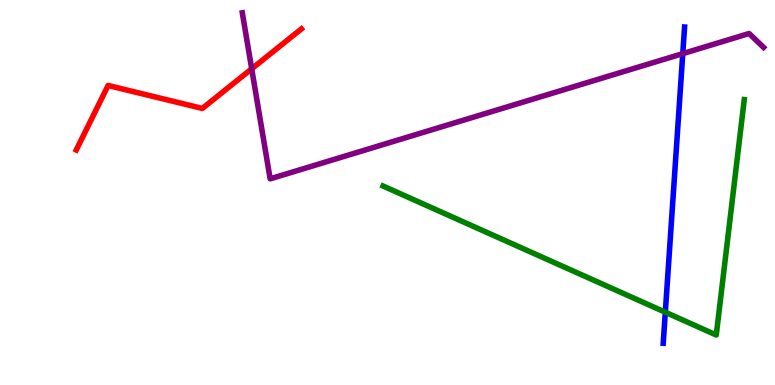[{'lines': ['blue', 'red'], 'intersections': []}, {'lines': ['green', 'red'], 'intersections': []}, {'lines': ['purple', 'red'], 'intersections': [{'x': 3.25, 'y': 8.21}]}, {'lines': ['blue', 'green'], 'intersections': [{'x': 8.58, 'y': 1.89}]}, {'lines': ['blue', 'purple'], 'intersections': [{'x': 8.81, 'y': 8.61}]}, {'lines': ['green', 'purple'], 'intersections': []}]